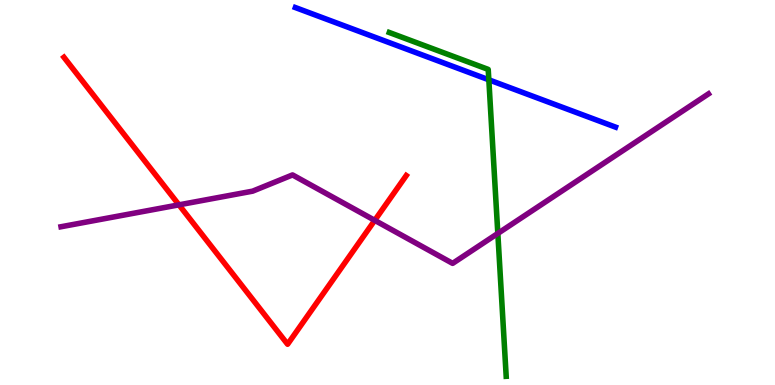[{'lines': ['blue', 'red'], 'intersections': []}, {'lines': ['green', 'red'], 'intersections': []}, {'lines': ['purple', 'red'], 'intersections': [{'x': 2.31, 'y': 4.68}, {'x': 4.84, 'y': 4.28}]}, {'lines': ['blue', 'green'], 'intersections': [{'x': 6.31, 'y': 7.93}]}, {'lines': ['blue', 'purple'], 'intersections': []}, {'lines': ['green', 'purple'], 'intersections': [{'x': 6.42, 'y': 3.94}]}]